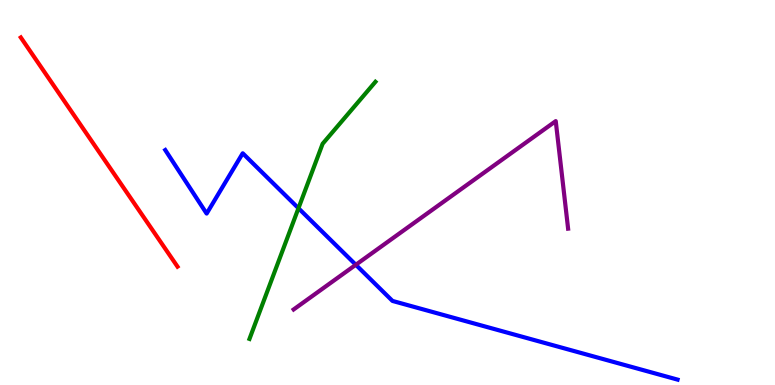[{'lines': ['blue', 'red'], 'intersections': []}, {'lines': ['green', 'red'], 'intersections': []}, {'lines': ['purple', 'red'], 'intersections': []}, {'lines': ['blue', 'green'], 'intersections': [{'x': 3.85, 'y': 4.59}]}, {'lines': ['blue', 'purple'], 'intersections': [{'x': 4.59, 'y': 3.12}]}, {'lines': ['green', 'purple'], 'intersections': []}]